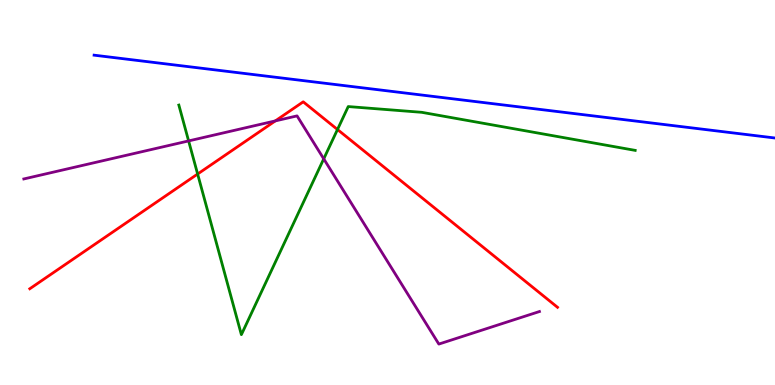[{'lines': ['blue', 'red'], 'intersections': []}, {'lines': ['green', 'red'], 'intersections': [{'x': 2.55, 'y': 5.48}, {'x': 4.35, 'y': 6.64}]}, {'lines': ['purple', 'red'], 'intersections': [{'x': 3.55, 'y': 6.86}]}, {'lines': ['blue', 'green'], 'intersections': []}, {'lines': ['blue', 'purple'], 'intersections': []}, {'lines': ['green', 'purple'], 'intersections': [{'x': 2.43, 'y': 6.34}, {'x': 4.18, 'y': 5.87}]}]